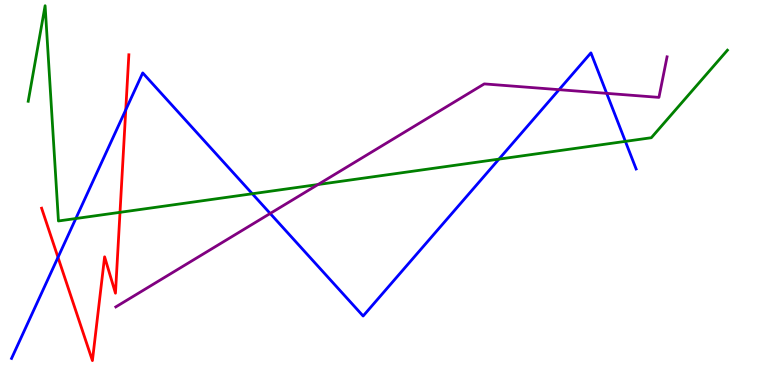[{'lines': ['blue', 'red'], 'intersections': [{'x': 0.748, 'y': 3.32}, {'x': 1.62, 'y': 7.15}]}, {'lines': ['green', 'red'], 'intersections': [{'x': 1.55, 'y': 4.48}]}, {'lines': ['purple', 'red'], 'intersections': []}, {'lines': ['blue', 'green'], 'intersections': [{'x': 0.978, 'y': 4.32}, {'x': 3.26, 'y': 4.97}, {'x': 6.44, 'y': 5.87}, {'x': 8.07, 'y': 6.33}]}, {'lines': ['blue', 'purple'], 'intersections': [{'x': 3.49, 'y': 4.46}, {'x': 7.21, 'y': 7.67}, {'x': 7.83, 'y': 7.58}]}, {'lines': ['green', 'purple'], 'intersections': [{'x': 4.1, 'y': 5.21}]}]